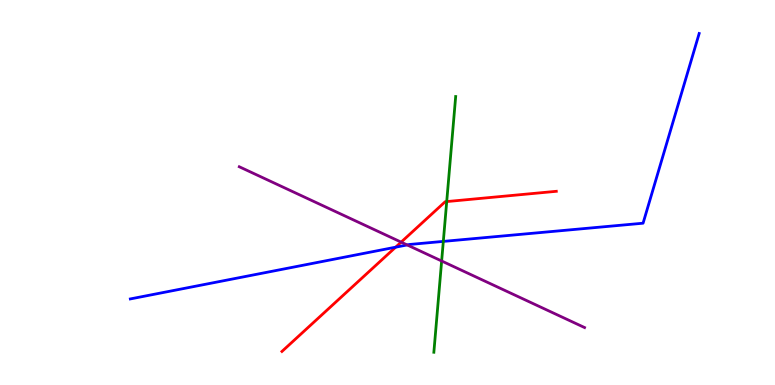[{'lines': ['blue', 'red'], 'intersections': [{'x': 5.1, 'y': 3.58}]}, {'lines': ['green', 'red'], 'intersections': [{'x': 5.76, 'y': 4.76}]}, {'lines': ['purple', 'red'], 'intersections': [{'x': 5.18, 'y': 3.71}]}, {'lines': ['blue', 'green'], 'intersections': [{'x': 5.72, 'y': 3.73}]}, {'lines': ['blue', 'purple'], 'intersections': [{'x': 5.25, 'y': 3.64}]}, {'lines': ['green', 'purple'], 'intersections': [{'x': 5.7, 'y': 3.22}]}]